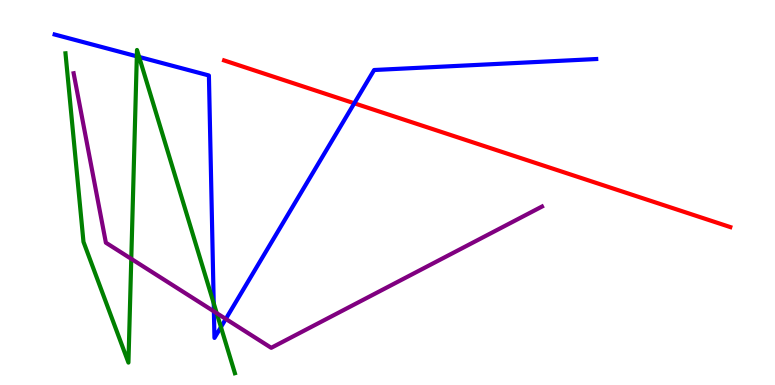[{'lines': ['blue', 'red'], 'intersections': [{'x': 4.57, 'y': 7.32}]}, {'lines': ['green', 'red'], 'intersections': []}, {'lines': ['purple', 'red'], 'intersections': []}, {'lines': ['blue', 'green'], 'intersections': [{'x': 1.77, 'y': 8.54}, {'x': 1.79, 'y': 8.52}, {'x': 2.76, 'y': 2.12}, {'x': 2.85, 'y': 1.5}]}, {'lines': ['blue', 'purple'], 'intersections': [{'x': 2.76, 'y': 1.91}, {'x': 2.91, 'y': 1.72}]}, {'lines': ['green', 'purple'], 'intersections': [{'x': 1.69, 'y': 3.28}, {'x': 2.8, 'y': 1.87}]}]